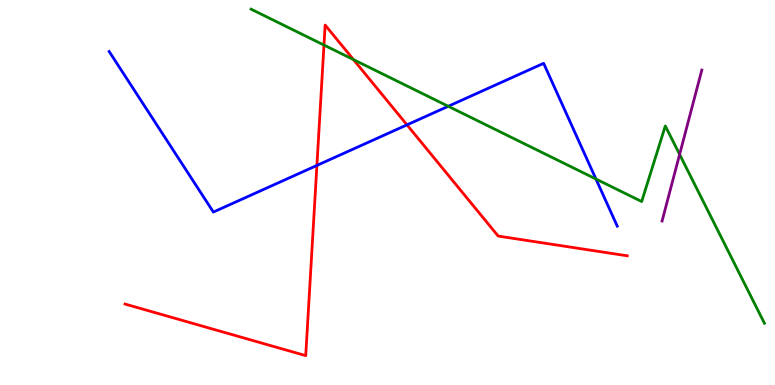[{'lines': ['blue', 'red'], 'intersections': [{'x': 4.09, 'y': 5.7}, {'x': 5.25, 'y': 6.76}]}, {'lines': ['green', 'red'], 'intersections': [{'x': 4.18, 'y': 8.83}, {'x': 4.56, 'y': 8.45}]}, {'lines': ['purple', 'red'], 'intersections': []}, {'lines': ['blue', 'green'], 'intersections': [{'x': 5.78, 'y': 7.24}, {'x': 7.69, 'y': 5.35}]}, {'lines': ['blue', 'purple'], 'intersections': []}, {'lines': ['green', 'purple'], 'intersections': [{'x': 8.77, 'y': 5.99}]}]